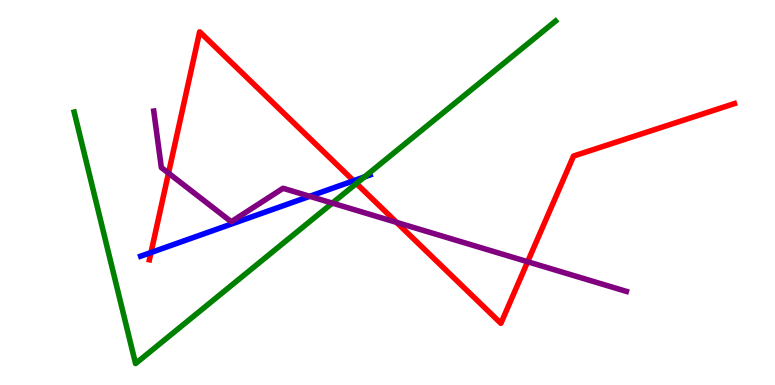[{'lines': ['blue', 'red'], 'intersections': [{'x': 1.95, 'y': 3.44}, {'x': 4.56, 'y': 5.3}]}, {'lines': ['green', 'red'], 'intersections': [{'x': 4.6, 'y': 5.23}]}, {'lines': ['purple', 'red'], 'intersections': [{'x': 2.17, 'y': 5.5}, {'x': 5.12, 'y': 4.22}, {'x': 6.81, 'y': 3.2}]}, {'lines': ['blue', 'green'], 'intersections': [{'x': 4.7, 'y': 5.4}]}, {'lines': ['blue', 'purple'], 'intersections': [{'x': 4.0, 'y': 4.9}]}, {'lines': ['green', 'purple'], 'intersections': [{'x': 4.29, 'y': 4.72}]}]